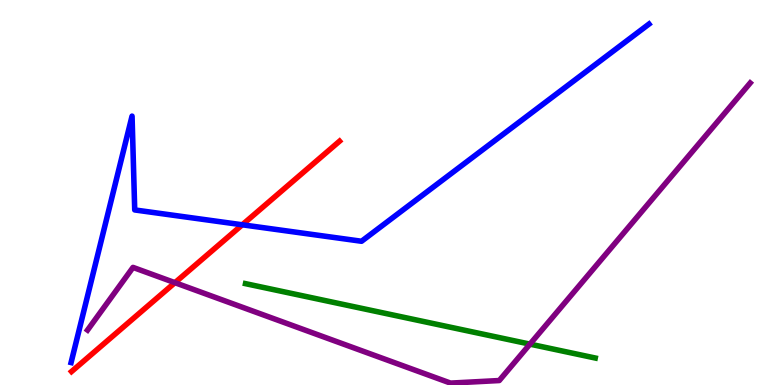[{'lines': ['blue', 'red'], 'intersections': [{'x': 3.13, 'y': 4.16}]}, {'lines': ['green', 'red'], 'intersections': []}, {'lines': ['purple', 'red'], 'intersections': [{'x': 2.26, 'y': 2.66}]}, {'lines': ['blue', 'green'], 'intersections': []}, {'lines': ['blue', 'purple'], 'intersections': []}, {'lines': ['green', 'purple'], 'intersections': [{'x': 6.84, 'y': 1.06}]}]